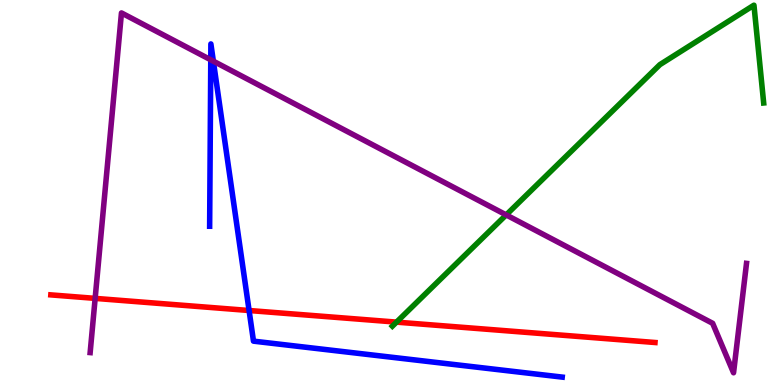[{'lines': ['blue', 'red'], 'intersections': [{'x': 3.21, 'y': 1.93}]}, {'lines': ['green', 'red'], 'intersections': [{'x': 5.12, 'y': 1.63}]}, {'lines': ['purple', 'red'], 'intersections': [{'x': 1.23, 'y': 2.25}]}, {'lines': ['blue', 'green'], 'intersections': []}, {'lines': ['blue', 'purple'], 'intersections': [{'x': 2.72, 'y': 8.45}, {'x': 2.75, 'y': 8.41}]}, {'lines': ['green', 'purple'], 'intersections': [{'x': 6.53, 'y': 4.42}]}]